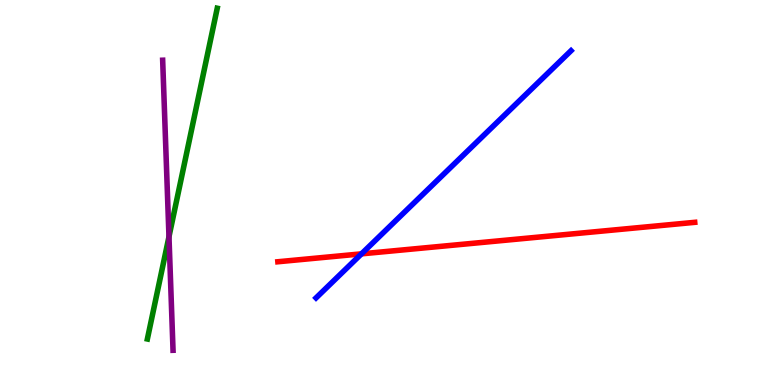[{'lines': ['blue', 'red'], 'intersections': [{'x': 4.66, 'y': 3.41}]}, {'lines': ['green', 'red'], 'intersections': []}, {'lines': ['purple', 'red'], 'intersections': []}, {'lines': ['blue', 'green'], 'intersections': []}, {'lines': ['blue', 'purple'], 'intersections': []}, {'lines': ['green', 'purple'], 'intersections': [{'x': 2.18, 'y': 3.85}]}]